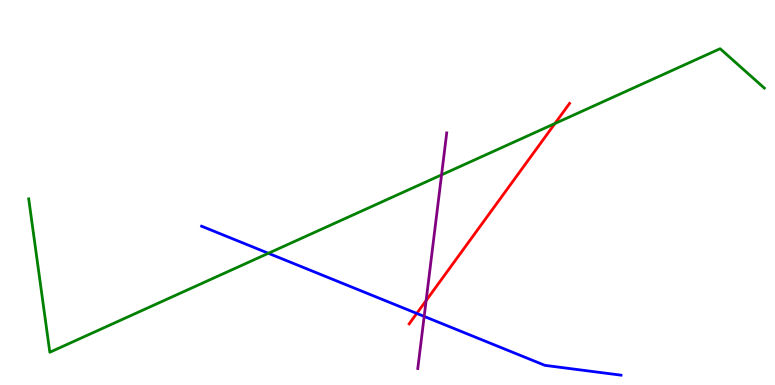[{'lines': ['blue', 'red'], 'intersections': [{'x': 5.38, 'y': 1.86}]}, {'lines': ['green', 'red'], 'intersections': [{'x': 7.16, 'y': 6.79}]}, {'lines': ['purple', 'red'], 'intersections': [{'x': 5.5, 'y': 2.19}]}, {'lines': ['blue', 'green'], 'intersections': [{'x': 3.46, 'y': 3.42}]}, {'lines': ['blue', 'purple'], 'intersections': [{'x': 5.47, 'y': 1.78}]}, {'lines': ['green', 'purple'], 'intersections': [{'x': 5.7, 'y': 5.46}]}]